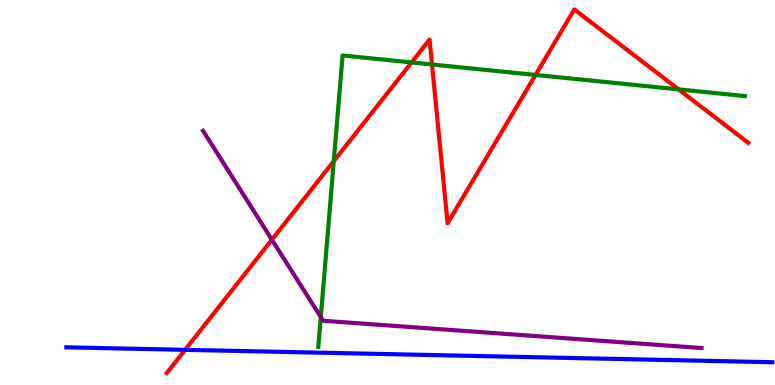[{'lines': ['blue', 'red'], 'intersections': [{'x': 2.39, 'y': 0.913}]}, {'lines': ['green', 'red'], 'intersections': [{'x': 4.31, 'y': 5.81}, {'x': 5.31, 'y': 8.38}, {'x': 5.57, 'y': 8.32}, {'x': 6.91, 'y': 8.05}, {'x': 8.76, 'y': 7.68}]}, {'lines': ['purple', 'red'], 'intersections': [{'x': 3.51, 'y': 3.77}]}, {'lines': ['blue', 'green'], 'intersections': []}, {'lines': ['blue', 'purple'], 'intersections': []}, {'lines': ['green', 'purple'], 'intersections': [{'x': 4.14, 'y': 1.76}]}]